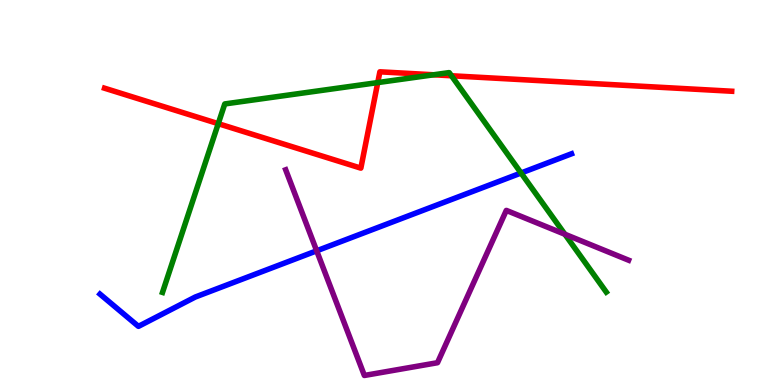[{'lines': ['blue', 'red'], 'intersections': []}, {'lines': ['green', 'red'], 'intersections': [{'x': 2.82, 'y': 6.79}, {'x': 4.87, 'y': 7.85}, {'x': 5.6, 'y': 8.06}, {'x': 5.83, 'y': 8.03}]}, {'lines': ['purple', 'red'], 'intersections': []}, {'lines': ['blue', 'green'], 'intersections': [{'x': 6.72, 'y': 5.51}]}, {'lines': ['blue', 'purple'], 'intersections': [{'x': 4.09, 'y': 3.49}]}, {'lines': ['green', 'purple'], 'intersections': [{'x': 7.29, 'y': 3.92}]}]